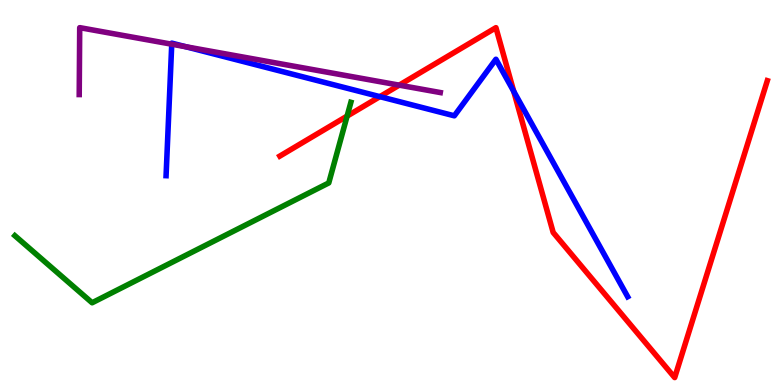[{'lines': ['blue', 'red'], 'intersections': [{'x': 4.9, 'y': 7.49}, {'x': 6.63, 'y': 7.63}]}, {'lines': ['green', 'red'], 'intersections': [{'x': 4.48, 'y': 6.98}]}, {'lines': ['purple', 'red'], 'intersections': [{'x': 5.15, 'y': 7.79}]}, {'lines': ['blue', 'green'], 'intersections': []}, {'lines': ['blue', 'purple'], 'intersections': [{'x': 2.22, 'y': 8.85}, {'x': 2.4, 'y': 8.79}]}, {'lines': ['green', 'purple'], 'intersections': []}]